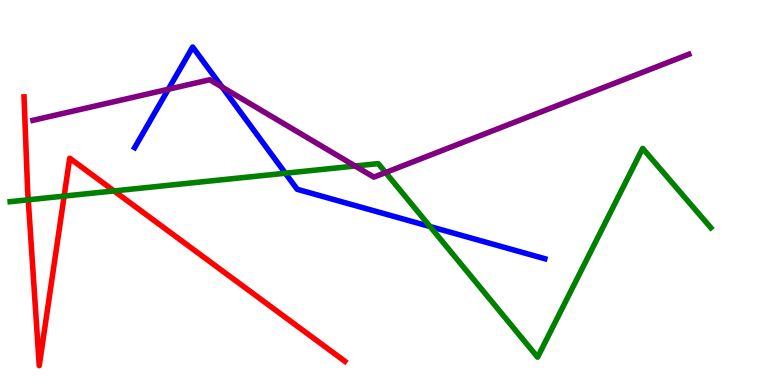[{'lines': ['blue', 'red'], 'intersections': []}, {'lines': ['green', 'red'], 'intersections': [{'x': 0.365, 'y': 4.81}, {'x': 0.828, 'y': 4.91}, {'x': 1.47, 'y': 5.04}]}, {'lines': ['purple', 'red'], 'intersections': []}, {'lines': ['blue', 'green'], 'intersections': [{'x': 3.68, 'y': 5.5}, {'x': 5.55, 'y': 4.12}]}, {'lines': ['blue', 'purple'], 'intersections': [{'x': 2.17, 'y': 7.68}, {'x': 2.87, 'y': 7.74}]}, {'lines': ['green', 'purple'], 'intersections': [{'x': 4.58, 'y': 5.69}, {'x': 4.98, 'y': 5.52}]}]